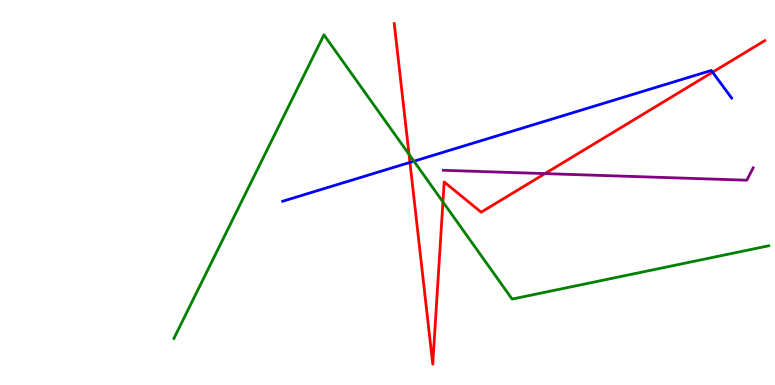[{'lines': ['blue', 'red'], 'intersections': [{'x': 5.29, 'y': 5.78}, {'x': 9.19, 'y': 8.12}]}, {'lines': ['green', 'red'], 'intersections': [{'x': 5.28, 'y': 5.99}, {'x': 5.72, 'y': 4.75}]}, {'lines': ['purple', 'red'], 'intersections': [{'x': 7.03, 'y': 5.49}]}, {'lines': ['blue', 'green'], 'intersections': [{'x': 5.34, 'y': 5.81}]}, {'lines': ['blue', 'purple'], 'intersections': []}, {'lines': ['green', 'purple'], 'intersections': []}]